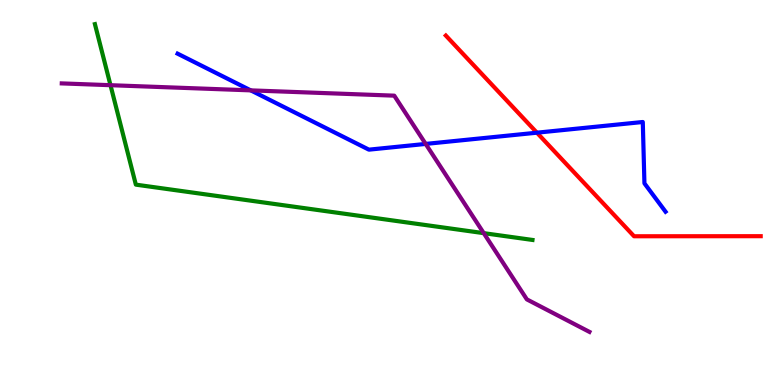[{'lines': ['blue', 'red'], 'intersections': [{'x': 6.93, 'y': 6.55}]}, {'lines': ['green', 'red'], 'intersections': []}, {'lines': ['purple', 'red'], 'intersections': []}, {'lines': ['blue', 'green'], 'intersections': []}, {'lines': ['blue', 'purple'], 'intersections': [{'x': 3.24, 'y': 7.65}, {'x': 5.49, 'y': 6.26}]}, {'lines': ['green', 'purple'], 'intersections': [{'x': 1.43, 'y': 7.79}, {'x': 6.24, 'y': 3.94}]}]